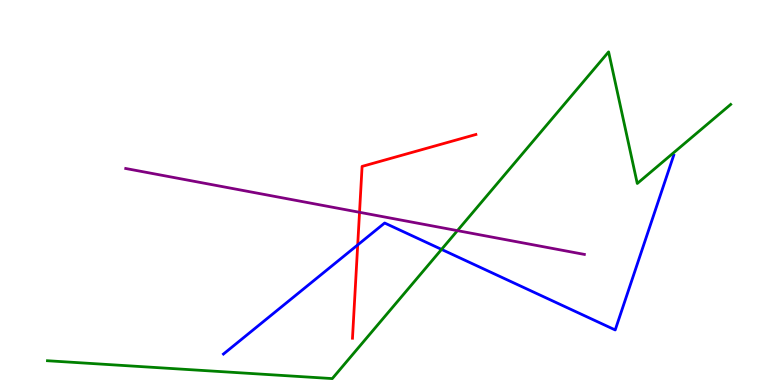[{'lines': ['blue', 'red'], 'intersections': [{'x': 4.62, 'y': 3.64}]}, {'lines': ['green', 'red'], 'intersections': []}, {'lines': ['purple', 'red'], 'intersections': [{'x': 4.64, 'y': 4.49}]}, {'lines': ['blue', 'green'], 'intersections': [{'x': 5.7, 'y': 3.52}]}, {'lines': ['blue', 'purple'], 'intersections': []}, {'lines': ['green', 'purple'], 'intersections': [{'x': 5.9, 'y': 4.01}]}]